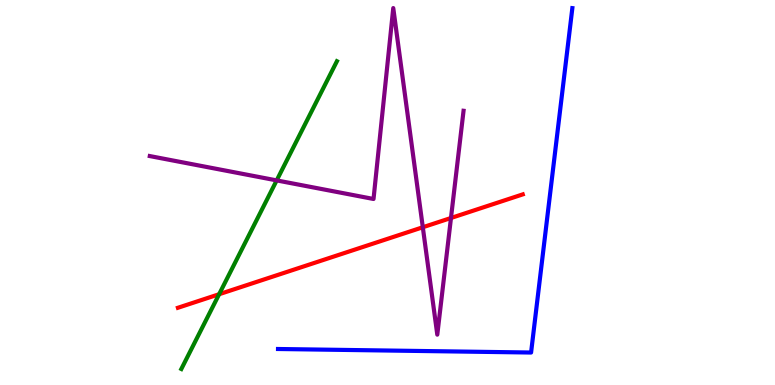[{'lines': ['blue', 'red'], 'intersections': []}, {'lines': ['green', 'red'], 'intersections': [{'x': 2.83, 'y': 2.36}]}, {'lines': ['purple', 'red'], 'intersections': [{'x': 5.46, 'y': 4.1}, {'x': 5.82, 'y': 4.34}]}, {'lines': ['blue', 'green'], 'intersections': []}, {'lines': ['blue', 'purple'], 'intersections': []}, {'lines': ['green', 'purple'], 'intersections': [{'x': 3.57, 'y': 5.31}]}]